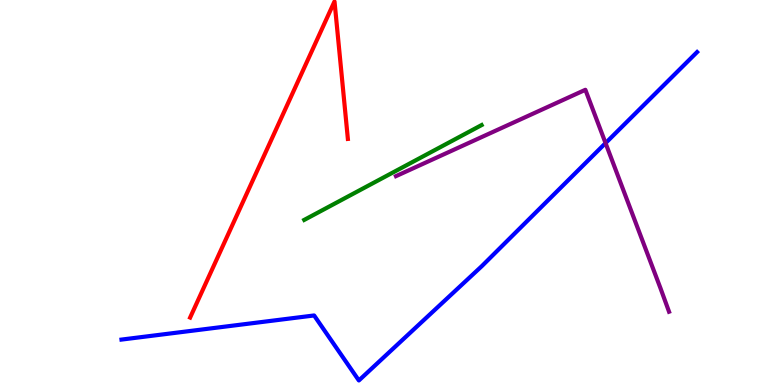[{'lines': ['blue', 'red'], 'intersections': []}, {'lines': ['green', 'red'], 'intersections': []}, {'lines': ['purple', 'red'], 'intersections': []}, {'lines': ['blue', 'green'], 'intersections': []}, {'lines': ['blue', 'purple'], 'intersections': [{'x': 7.81, 'y': 6.28}]}, {'lines': ['green', 'purple'], 'intersections': []}]